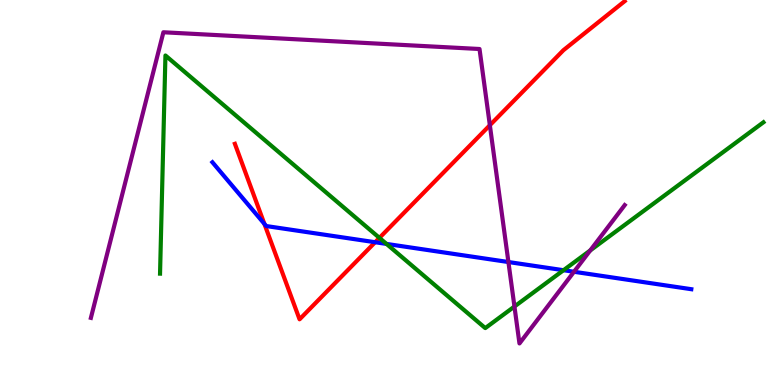[{'lines': ['blue', 'red'], 'intersections': [{'x': 3.41, 'y': 4.19}, {'x': 4.84, 'y': 3.71}]}, {'lines': ['green', 'red'], 'intersections': [{'x': 4.9, 'y': 3.82}]}, {'lines': ['purple', 'red'], 'intersections': [{'x': 6.32, 'y': 6.75}]}, {'lines': ['blue', 'green'], 'intersections': [{'x': 4.99, 'y': 3.66}, {'x': 7.27, 'y': 2.98}]}, {'lines': ['blue', 'purple'], 'intersections': [{'x': 6.56, 'y': 3.19}, {'x': 7.41, 'y': 2.94}]}, {'lines': ['green', 'purple'], 'intersections': [{'x': 6.64, 'y': 2.04}, {'x': 7.62, 'y': 3.49}]}]